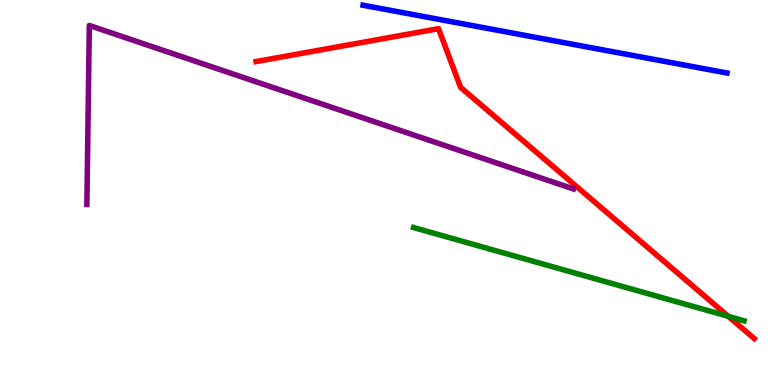[{'lines': ['blue', 'red'], 'intersections': []}, {'lines': ['green', 'red'], 'intersections': [{'x': 9.4, 'y': 1.78}]}, {'lines': ['purple', 'red'], 'intersections': []}, {'lines': ['blue', 'green'], 'intersections': []}, {'lines': ['blue', 'purple'], 'intersections': []}, {'lines': ['green', 'purple'], 'intersections': []}]